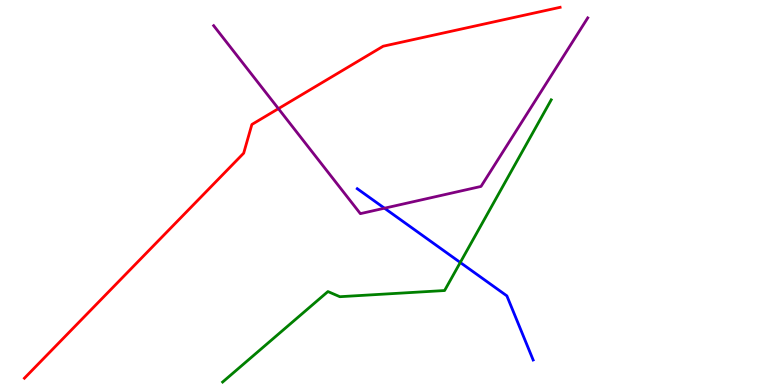[{'lines': ['blue', 'red'], 'intersections': []}, {'lines': ['green', 'red'], 'intersections': []}, {'lines': ['purple', 'red'], 'intersections': [{'x': 3.59, 'y': 7.18}]}, {'lines': ['blue', 'green'], 'intersections': [{'x': 5.94, 'y': 3.18}]}, {'lines': ['blue', 'purple'], 'intersections': [{'x': 4.96, 'y': 4.59}]}, {'lines': ['green', 'purple'], 'intersections': []}]